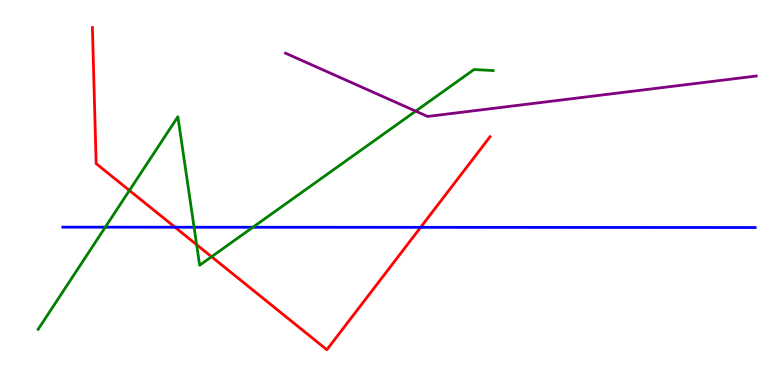[{'lines': ['blue', 'red'], 'intersections': [{'x': 2.26, 'y': 4.1}, {'x': 5.43, 'y': 4.09}]}, {'lines': ['green', 'red'], 'intersections': [{'x': 1.67, 'y': 5.05}, {'x': 2.54, 'y': 3.64}, {'x': 2.73, 'y': 3.33}]}, {'lines': ['purple', 'red'], 'intersections': []}, {'lines': ['blue', 'green'], 'intersections': [{'x': 1.36, 'y': 4.1}, {'x': 2.5, 'y': 4.1}, {'x': 3.26, 'y': 4.1}]}, {'lines': ['blue', 'purple'], 'intersections': []}, {'lines': ['green', 'purple'], 'intersections': [{'x': 5.36, 'y': 7.11}]}]